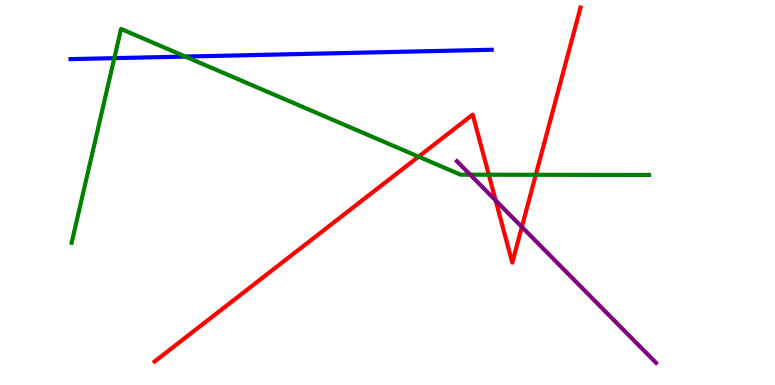[{'lines': ['blue', 'red'], 'intersections': []}, {'lines': ['green', 'red'], 'intersections': [{'x': 5.4, 'y': 5.93}, {'x': 6.31, 'y': 5.46}, {'x': 6.91, 'y': 5.46}]}, {'lines': ['purple', 'red'], 'intersections': [{'x': 6.4, 'y': 4.79}, {'x': 6.73, 'y': 4.11}]}, {'lines': ['blue', 'green'], 'intersections': [{'x': 1.47, 'y': 8.49}, {'x': 2.39, 'y': 8.53}]}, {'lines': ['blue', 'purple'], 'intersections': []}, {'lines': ['green', 'purple'], 'intersections': [{'x': 6.07, 'y': 5.46}]}]